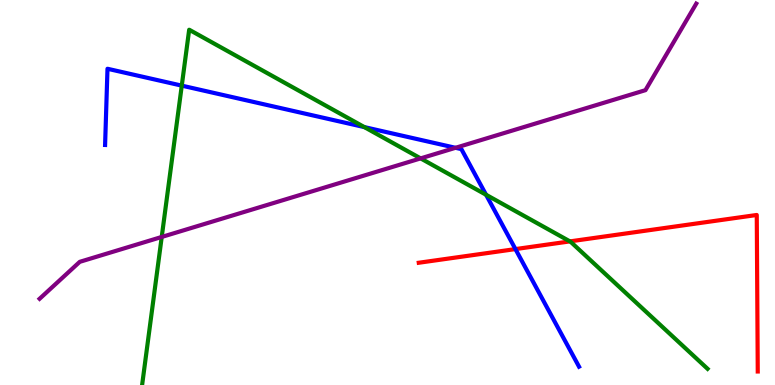[{'lines': ['blue', 'red'], 'intersections': [{'x': 6.65, 'y': 3.53}]}, {'lines': ['green', 'red'], 'intersections': [{'x': 7.35, 'y': 3.73}]}, {'lines': ['purple', 'red'], 'intersections': []}, {'lines': ['blue', 'green'], 'intersections': [{'x': 2.35, 'y': 7.78}, {'x': 4.7, 'y': 6.7}, {'x': 6.27, 'y': 4.94}]}, {'lines': ['blue', 'purple'], 'intersections': [{'x': 5.88, 'y': 6.16}]}, {'lines': ['green', 'purple'], 'intersections': [{'x': 2.09, 'y': 3.85}, {'x': 5.43, 'y': 5.89}]}]